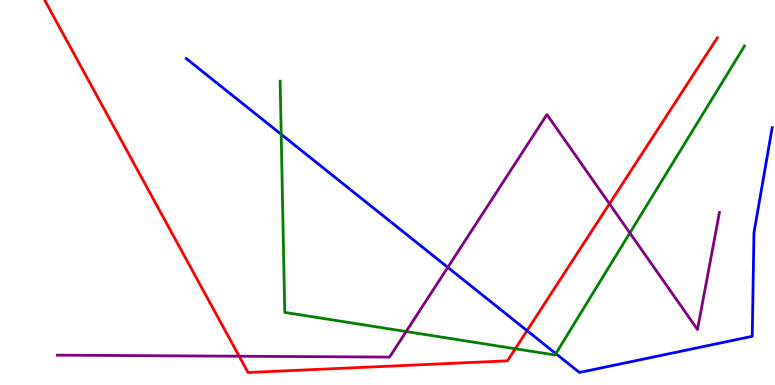[{'lines': ['blue', 'red'], 'intersections': [{'x': 6.8, 'y': 1.41}]}, {'lines': ['green', 'red'], 'intersections': [{'x': 6.65, 'y': 0.942}]}, {'lines': ['purple', 'red'], 'intersections': [{'x': 3.09, 'y': 0.748}, {'x': 7.86, 'y': 4.71}]}, {'lines': ['blue', 'green'], 'intersections': [{'x': 3.63, 'y': 6.51}, {'x': 7.17, 'y': 0.815}]}, {'lines': ['blue', 'purple'], 'intersections': [{'x': 5.78, 'y': 3.06}]}, {'lines': ['green', 'purple'], 'intersections': [{'x': 5.24, 'y': 1.39}, {'x': 8.13, 'y': 3.95}]}]